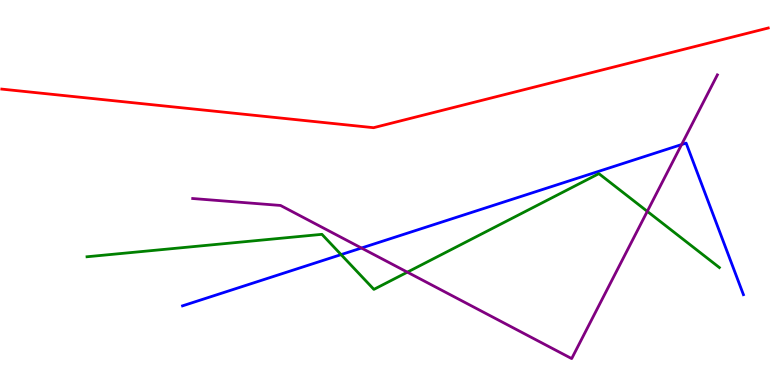[{'lines': ['blue', 'red'], 'intersections': []}, {'lines': ['green', 'red'], 'intersections': []}, {'lines': ['purple', 'red'], 'intersections': []}, {'lines': ['blue', 'green'], 'intersections': [{'x': 4.4, 'y': 3.39}]}, {'lines': ['blue', 'purple'], 'intersections': [{'x': 4.66, 'y': 3.56}, {'x': 8.79, 'y': 6.25}]}, {'lines': ['green', 'purple'], 'intersections': [{'x': 5.26, 'y': 2.93}, {'x': 8.35, 'y': 4.51}]}]